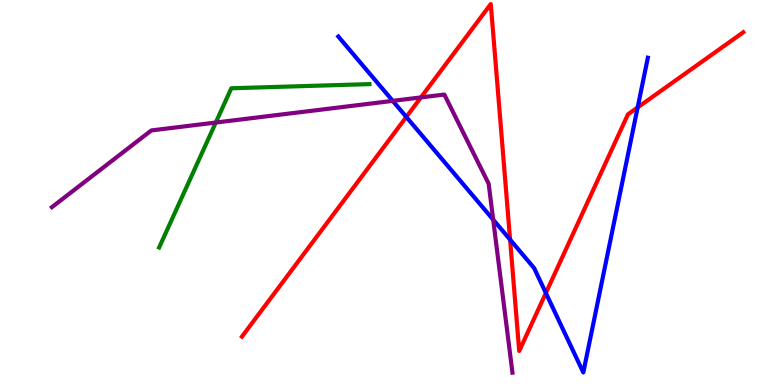[{'lines': ['blue', 'red'], 'intersections': [{'x': 5.24, 'y': 6.96}, {'x': 6.58, 'y': 3.77}, {'x': 7.04, 'y': 2.39}, {'x': 8.23, 'y': 7.21}]}, {'lines': ['green', 'red'], 'intersections': []}, {'lines': ['purple', 'red'], 'intersections': [{'x': 5.43, 'y': 7.47}]}, {'lines': ['blue', 'green'], 'intersections': []}, {'lines': ['blue', 'purple'], 'intersections': [{'x': 5.07, 'y': 7.38}, {'x': 6.36, 'y': 4.29}]}, {'lines': ['green', 'purple'], 'intersections': [{'x': 2.78, 'y': 6.82}]}]